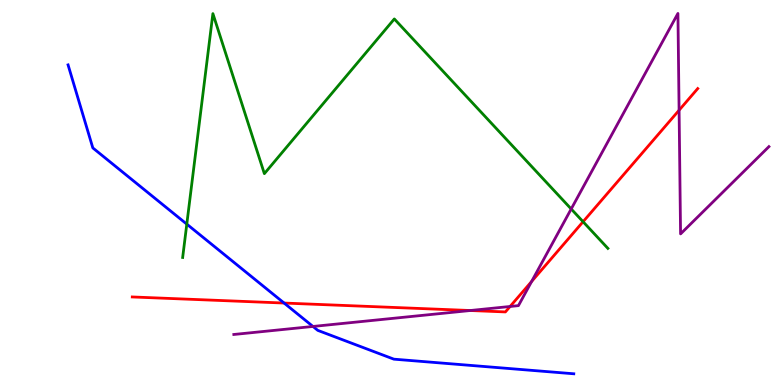[{'lines': ['blue', 'red'], 'intersections': [{'x': 3.67, 'y': 2.13}]}, {'lines': ['green', 'red'], 'intersections': [{'x': 7.52, 'y': 4.24}]}, {'lines': ['purple', 'red'], 'intersections': [{'x': 6.07, 'y': 1.93}, {'x': 6.58, 'y': 2.04}, {'x': 6.86, 'y': 2.69}, {'x': 8.76, 'y': 7.14}]}, {'lines': ['blue', 'green'], 'intersections': [{'x': 2.41, 'y': 4.18}]}, {'lines': ['blue', 'purple'], 'intersections': [{'x': 4.04, 'y': 1.52}]}, {'lines': ['green', 'purple'], 'intersections': [{'x': 7.37, 'y': 4.57}]}]